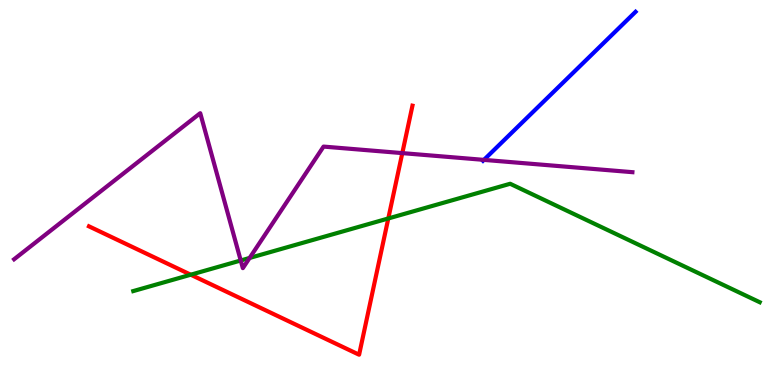[{'lines': ['blue', 'red'], 'intersections': []}, {'lines': ['green', 'red'], 'intersections': [{'x': 2.46, 'y': 2.86}, {'x': 5.01, 'y': 4.33}]}, {'lines': ['purple', 'red'], 'intersections': [{'x': 5.19, 'y': 6.02}]}, {'lines': ['blue', 'green'], 'intersections': []}, {'lines': ['blue', 'purple'], 'intersections': [{'x': 6.24, 'y': 5.85}]}, {'lines': ['green', 'purple'], 'intersections': [{'x': 3.11, 'y': 3.23}, {'x': 3.22, 'y': 3.3}]}]